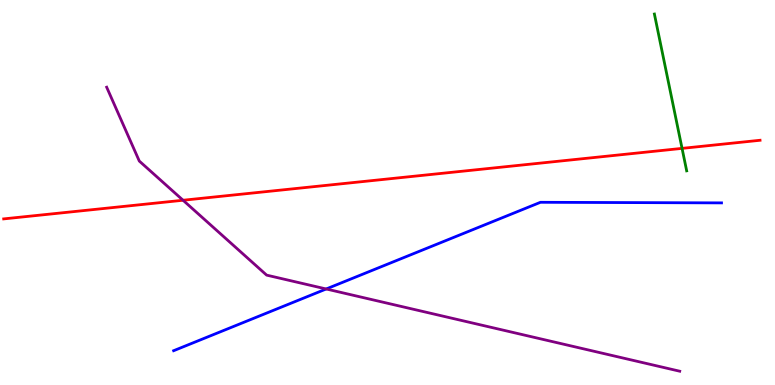[{'lines': ['blue', 'red'], 'intersections': []}, {'lines': ['green', 'red'], 'intersections': [{'x': 8.8, 'y': 6.15}]}, {'lines': ['purple', 'red'], 'intersections': [{'x': 2.36, 'y': 4.8}]}, {'lines': ['blue', 'green'], 'intersections': []}, {'lines': ['blue', 'purple'], 'intersections': [{'x': 4.21, 'y': 2.49}]}, {'lines': ['green', 'purple'], 'intersections': []}]